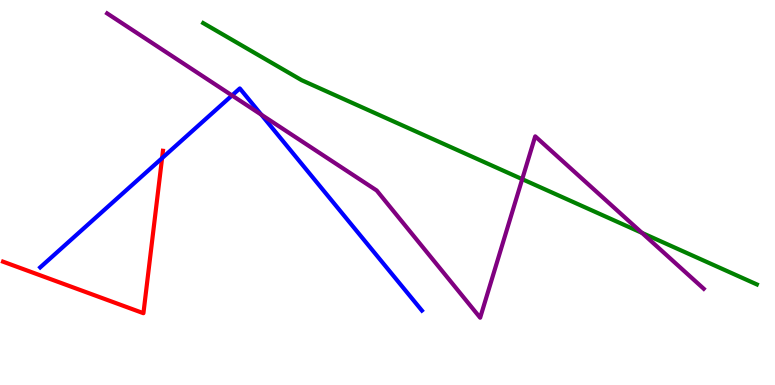[{'lines': ['blue', 'red'], 'intersections': [{'x': 2.09, 'y': 5.89}]}, {'lines': ['green', 'red'], 'intersections': []}, {'lines': ['purple', 'red'], 'intersections': []}, {'lines': ['blue', 'green'], 'intersections': []}, {'lines': ['blue', 'purple'], 'intersections': [{'x': 2.99, 'y': 7.52}, {'x': 3.37, 'y': 7.02}]}, {'lines': ['green', 'purple'], 'intersections': [{'x': 6.74, 'y': 5.35}, {'x': 8.28, 'y': 3.95}]}]